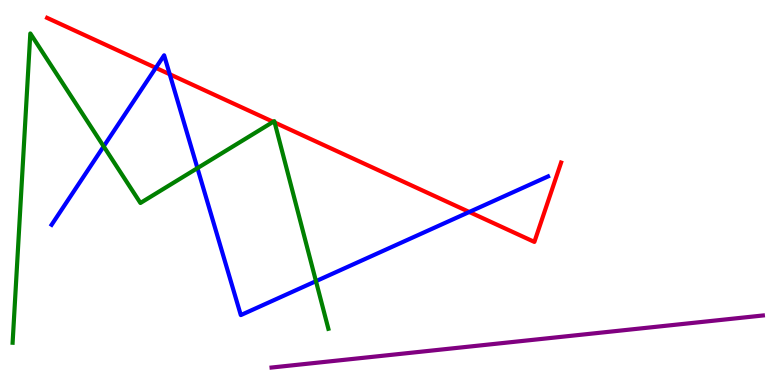[{'lines': ['blue', 'red'], 'intersections': [{'x': 2.01, 'y': 8.24}, {'x': 2.19, 'y': 8.07}, {'x': 6.06, 'y': 4.49}]}, {'lines': ['green', 'red'], 'intersections': [{'x': 3.53, 'y': 6.84}, {'x': 3.54, 'y': 6.82}]}, {'lines': ['purple', 'red'], 'intersections': []}, {'lines': ['blue', 'green'], 'intersections': [{'x': 1.34, 'y': 6.2}, {'x': 2.55, 'y': 5.63}, {'x': 4.08, 'y': 2.7}]}, {'lines': ['blue', 'purple'], 'intersections': []}, {'lines': ['green', 'purple'], 'intersections': []}]